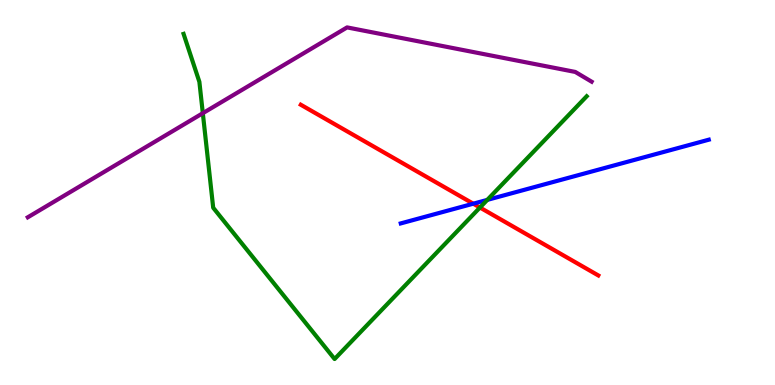[{'lines': ['blue', 'red'], 'intersections': [{'x': 6.11, 'y': 4.71}]}, {'lines': ['green', 'red'], 'intersections': [{'x': 6.19, 'y': 4.61}]}, {'lines': ['purple', 'red'], 'intersections': []}, {'lines': ['blue', 'green'], 'intersections': [{'x': 6.29, 'y': 4.81}]}, {'lines': ['blue', 'purple'], 'intersections': []}, {'lines': ['green', 'purple'], 'intersections': [{'x': 2.62, 'y': 7.06}]}]